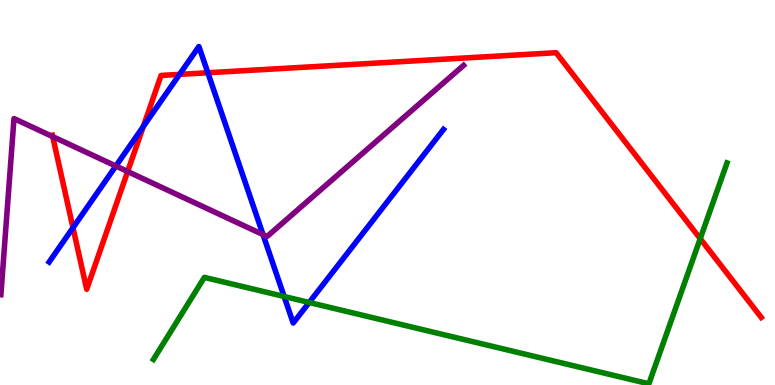[{'lines': ['blue', 'red'], 'intersections': [{'x': 0.942, 'y': 4.09}, {'x': 1.85, 'y': 6.71}, {'x': 2.32, 'y': 8.07}, {'x': 2.68, 'y': 8.11}]}, {'lines': ['green', 'red'], 'intersections': [{'x': 9.04, 'y': 3.8}]}, {'lines': ['purple', 'red'], 'intersections': [{'x': 0.68, 'y': 6.45}, {'x': 1.65, 'y': 5.54}]}, {'lines': ['blue', 'green'], 'intersections': [{'x': 3.67, 'y': 2.3}, {'x': 3.99, 'y': 2.14}]}, {'lines': ['blue', 'purple'], 'intersections': [{'x': 1.49, 'y': 5.69}, {'x': 3.39, 'y': 3.91}]}, {'lines': ['green', 'purple'], 'intersections': []}]